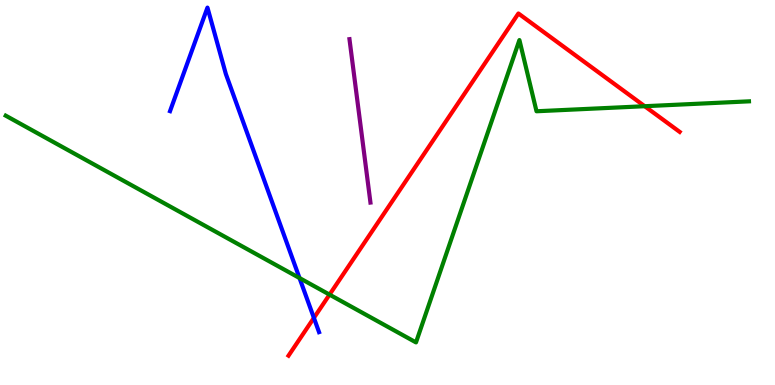[{'lines': ['blue', 'red'], 'intersections': [{'x': 4.05, 'y': 1.74}]}, {'lines': ['green', 'red'], 'intersections': [{'x': 4.25, 'y': 2.35}, {'x': 8.32, 'y': 7.24}]}, {'lines': ['purple', 'red'], 'intersections': []}, {'lines': ['blue', 'green'], 'intersections': [{'x': 3.86, 'y': 2.78}]}, {'lines': ['blue', 'purple'], 'intersections': []}, {'lines': ['green', 'purple'], 'intersections': []}]